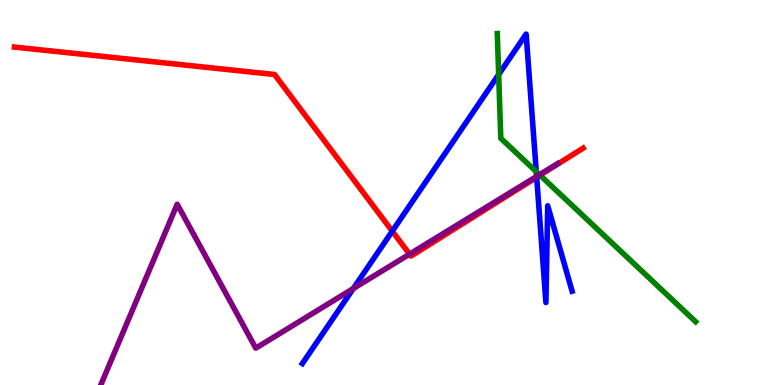[{'lines': ['blue', 'red'], 'intersections': [{'x': 5.06, 'y': 4.0}, {'x': 6.92, 'y': 5.4}]}, {'lines': ['green', 'red'], 'intersections': [{'x': 6.97, 'y': 5.45}]}, {'lines': ['purple', 'red'], 'intersections': [{'x': 5.28, 'y': 3.4}]}, {'lines': ['blue', 'green'], 'intersections': [{'x': 6.43, 'y': 8.06}, {'x': 6.92, 'y': 5.54}]}, {'lines': ['blue', 'purple'], 'intersections': [{'x': 4.56, 'y': 2.51}, {'x': 6.92, 'y': 5.42}]}, {'lines': ['green', 'purple'], 'intersections': [{'x': 6.96, 'y': 5.46}]}]